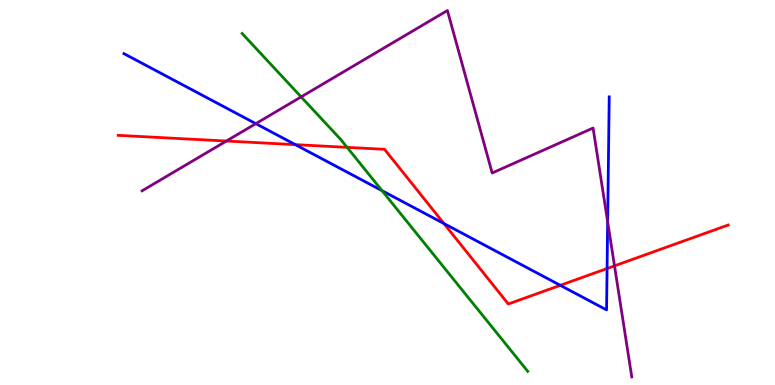[{'lines': ['blue', 'red'], 'intersections': [{'x': 3.81, 'y': 6.24}, {'x': 5.73, 'y': 4.19}, {'x': 7.23, 'y': 2.59}, {'x': 7.83, 'y': 3.03}]}, {'lines': ['green', 'red'], 'intersections': [{'x': 4.48, 'y': 6.17}]}, {'lines': ['purple', 'red'], 'intersections': [{'x': 2.92, 'y': 6.34}, {'x': 7.93, 'y': 3.09}]}, {'lines': ['blue', 'green'], 'intersections': [{'x': 4.93, 'y': 5.05}]}, {'lines': ['blue', 'purple'], 'intersections': [{'x': 3.3, 'y': 6.79}, {'x': 7.84, 'y': 4.24}]}, {'lines': ['green', 'purple'], 'intersections': [{'x': 3.89, 'y': 7.48}]}]